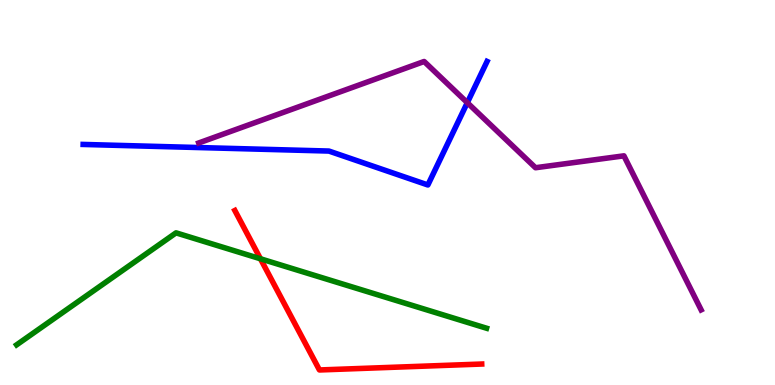[{'lines': ['blue', 'red'], 'intersections': []}, {'lines': ['green', 'red'], 'intersections': [{'x': 3.36, 'y': 3.28}]}, {'lines': ['purple', 'red'], 'intersections': []}, {'lines': ['blue', 'green'], 'intersections': []}, {'lines': ['blue', 'purple'], 'intersections': [{'x': 6.03, 'y': 7.33}]}, {'lines': ['green', 'purple'], 'intersections': []}]